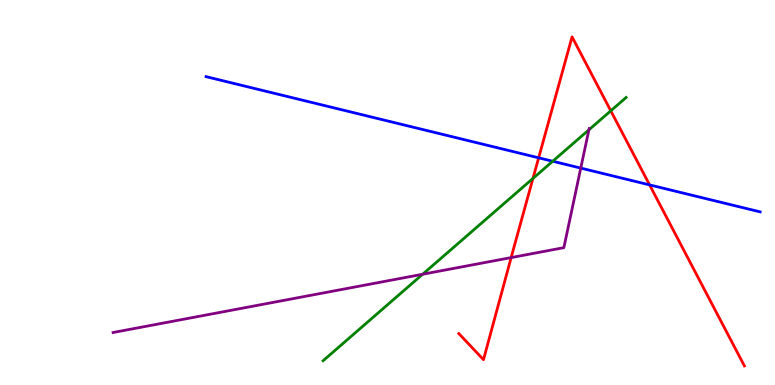[{'lines': ['blue', 'red'], 'intersections': [{'x': 6.95, 'y': 5.9}, {'x': 8.38, 'y': 5.2}]}, {'lines': ['green', 'red'], 'intersections': [{'x': 6.88, 'y': 5.37}, {'x': 7.88, 'y': 7.12}]}, {'lines': ['purple', 'red'], 'intersections': [{'x': 6.6, 'y': 3.31}]}, {'lines': ['blue', 'green'], 'intersections': [{'x': 7.13, 'y': 5.81}]}, {'lines': ['blue', 'purple'], 'intersections': [{'x': 7.49, 'y': 5.63}]}, {'lines': ['green', 'purple'], 'intersections': [{'x': 5.45, 'y': 2.88}, {'x': 7.6, 'y': 6.63}]}]